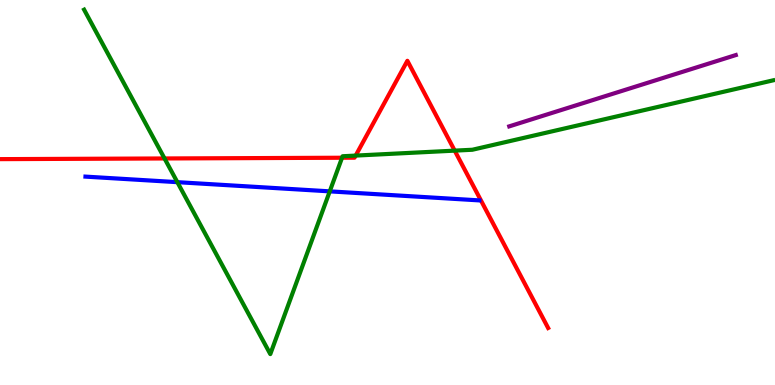[{'lines': ['blue', 'red'], 'intersections': []}, {'lines': ['green', 'red'], 'intersections': [{'x': 2.12, 'y': 5.88}, {'x': 4.41, 'y': 5.9}, {'x': 4.59, 'y': 5.96}, {'x': 5.87, 'y': 6.09}]}, {'lines': ['purple', 'red'], 'intersections': []}, {'lines': ['blue', 'green'], 'intersections': [{'x': 2.29, 'y': 5.27}, {'x': 4.25, 'y': 5.03}]}, {'lines': ['blue', 'purple'], 'intersections': []}, {'lines': ['green', 'purple'], 'intersections': []}]